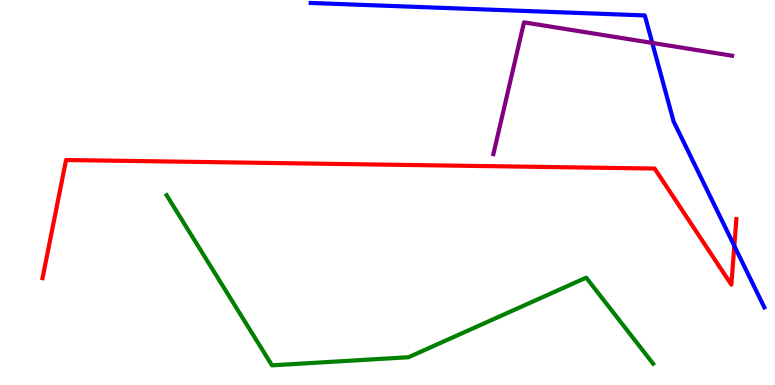[{'lines': ['blue', 'red'], 'intersections': [{'x': 9.48, 'y': 3.61}]}, {'lines': ['green', 'red'], 'intersections': []}, {'lines': ['purple', 'red'], 'intersections': []}, {'lines': ['blue', 'green'], 'intersections': []}, {'lines': ['blue', 'purple'], 'intersections': [{'x': 8.42, 'y': 8.89}]}, {'lines': ['green', 'purple'], 'intersections': []}]